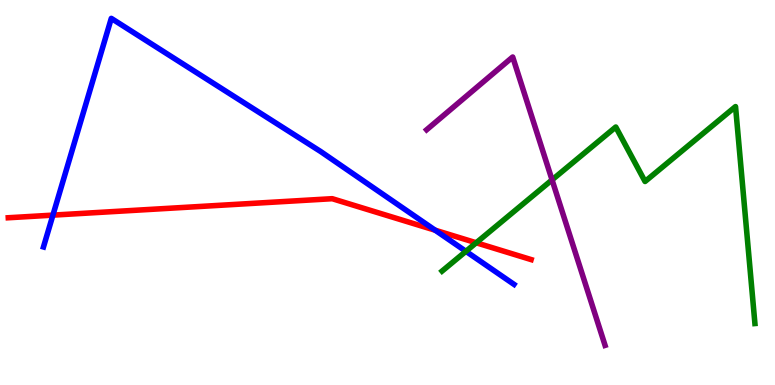[{'lines': ['blue', 'red'], 'intersections': [{'x': 0.683, 'y': 4.41}, {'x': 5.62, 'y': 4.02}]}, {'lines': ['green', 'red'], 'intersections': [{'x': 6.14, 'y': 3.69}]}, {'lines': ['purple', 'red'], 'intersections': []}, {'lines': ['blue', 'green'], 'intersections': [{'x': 6.01, 'y': 3.47}]}, {'lines': ['blue', 'purple'], 'intersections': []}, {'lines': ['green', 'purple'], 'intersections': [{'x': 7.12, 'y': 5.33}]}]